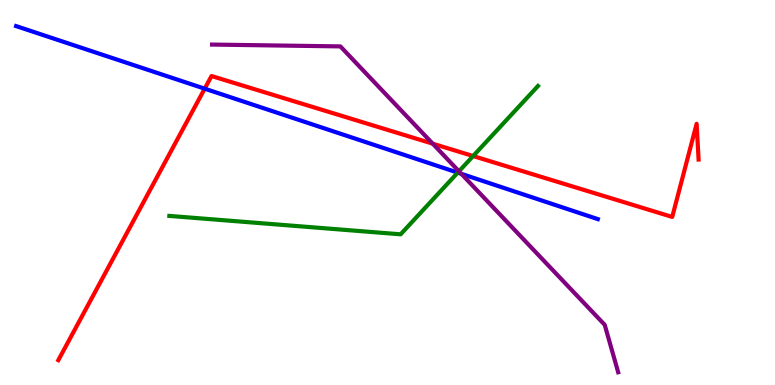[{'lines': ['blue', 'red'], 'intersections': [{'x': 2.64, 'y': 7.7}]}, {'lines': ['green', 'red'], 'intersections': [{'x': 6.1, 'y': 5.95}]}, {'lines': ['purple', 'red'], 'intersections': [{'x': 5.58, 'y': 6.27}]}, {'lines': ['blue', 'green'], 'intersections': [{'x': 5.91, 'y': 5.52}]}, {'lines': ['blue', 'purple'], 'intersections': [{'x': 5.95, 'y': 5.48}]}, {'lines': ['green', 'purple'], 'intersections': [{'x': 5.92, 'y': 5.55}]}]